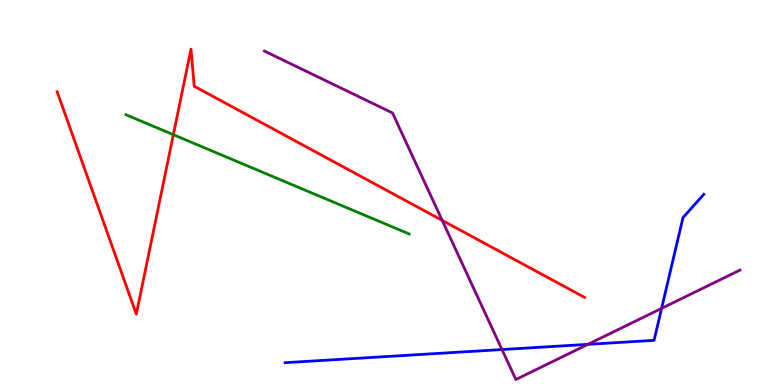[{'lines': ['blue', 'red'], 'intersections': []}, {'lines': ['green', 'red'], 'intersections': [{'x': 2.24, 'y': 6.5}]}, {'lines': ['purple', 'red'], 'intersections': [{'x': 5.71, 'y': 4.28}]}, {'lines': ['blue', 'green'], 'intersections': []}, {'lines': ['blue', 'purple'], 'intersections': [{'x': 6.48, 'y': 0.921}, {'x': 7.59, 'y': 1.06}, {'x': 8.54, 'y': 1.99}]}, {'lines': ['green', 'purple'], 'intersections': []}]